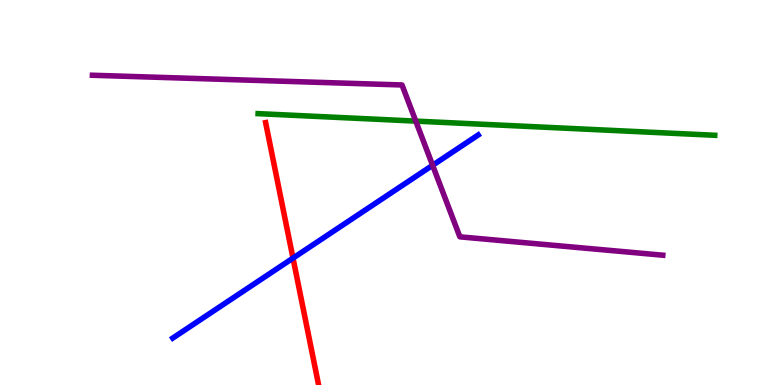[{'lines': ['blue', 'red'], 'intersections': [{'x': 3.78, 'y': 3.3}]}, {'lines': ['green', 'red'], 'intersections': []}, {'lines': ['purple', 'red'], 'intersections': []}, {'lines': ['blue', 'green'], 'intersections': []}, {'lines': ['blue', 'purple'], 'intersections': [{'x': 5.58, 'y': 5.71}]}, {'lines': ['green', 'purple'], 'intersections': [{'x': 5.36, 'y': 6.85}]}]